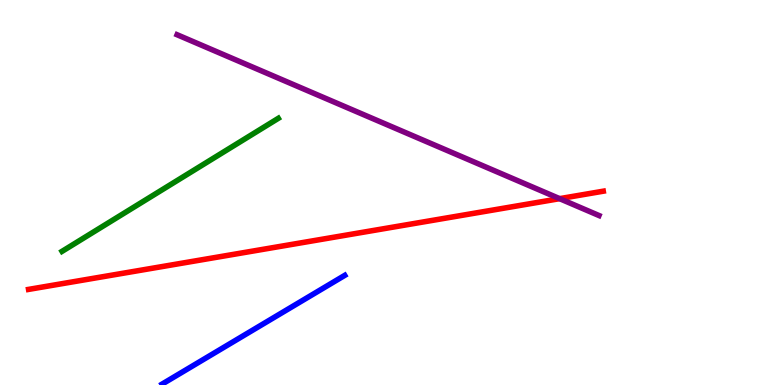[{'lines': ['blue', 'red'], 'intersections': []}, {'lines': ['green', 'red'], 'intersections': []}, {'lines': ['purple', 'red'], 'intersections': [{'x': 7.22, 'y': 4.84}]}, {'lines': ['blue', 'green'], 'intersections': []}, {'lines': ['blue', 'purple'], 'intersections': []}, {'lines': ['green', 'purple'], 'intersections': []}]